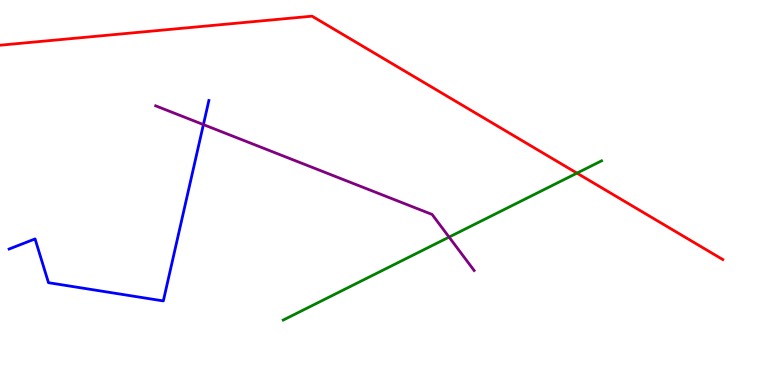[{'lines': ['blue', 'red'], 'intersections': []}, {'lines': ['green', 'red'], 'intersections': [{'x': 7.44, 'y': 5.5}]}, {'lines': ['purple', 'red'], 'intersections': []}, {'lines': ['blue', 'green'], 'intersections': []}, {'lines': ['blue', 'purple'], 'intersections': [{'x': 2.62, 'y': 6.76}]}, {'lines': ['green', 'purple'], 'intersections': [{'x': 5.79, 'y': 3.84}]}]